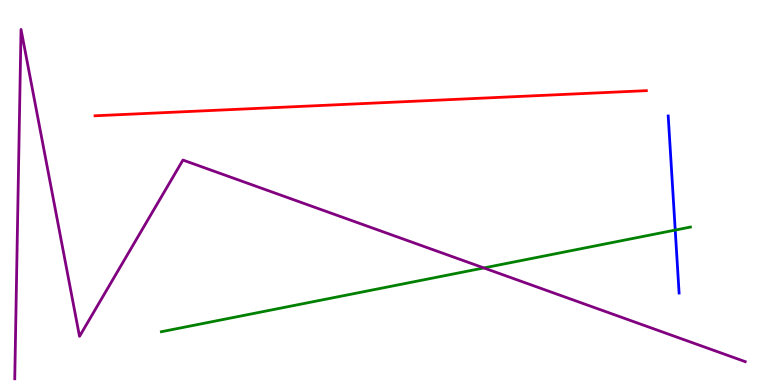[{'lines': ['blue', 'red'], 'intersections': []}, {'lines': ['green', 'red'], 'intersections': []}, {'lines': ['purple', 'red'], 'intersections': []}, {'lines': ['blue', 'green'], 'intersections': [{'x': 8.71, 'y': 4.02}]}, {'lines': ['blue', 'purple'], 'intersections': []}, {'lines': ['green', 'purple'], 'intersections': [{'x': 6.24, 'y': 3.04}]}]